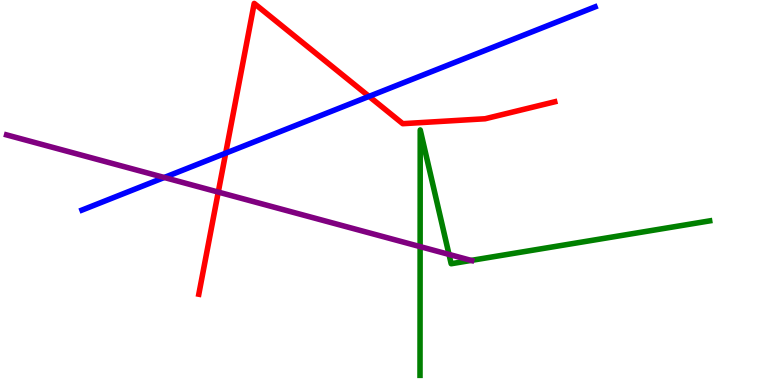[{'lines': ['blue', 'red'], 'intersections': [{'x': 2.91, 'y': 6.02}, {'x': 4.76, 'y': 7.5}]}, {'lines': ['green', 'red'], 'intersections': []}, {'lines': ['purple', 'red'], 'intersections': [{'x': 2.82, 'y': 5.01}]}, {'lines': ['blue', 'green'], 'intersections': []}, {'lines': ['blue', 'purple'], 'intersections': [{'x': 2.12, 'y': 5.39}]}, {'lines': ['green', 'purple'], 'intersections': [{'x': 5.42, 'y': 3.59}, {'x': 5.79, 'y': 3.39}, {'x': 6.08, 'y': 3.24}]}]